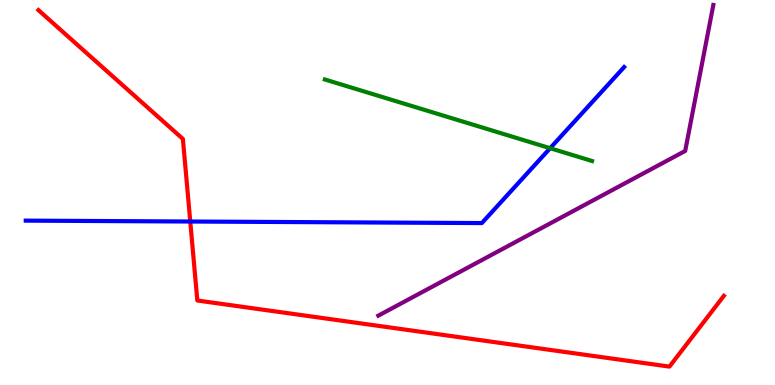[{'lines': ['blue', 'red'], 'intersections': [{'x': 2.46, 'y': 4.25}]}, {'lines': ['green', 'red'], 'intersections': []}, {'lines': ['purple', 'red'], 'intersections': []}, {'lines': ['blue', 'green'], 'intersections': [{'x': 7.1, 'y': 6.15}]}, {'lines': ['blue', 'purple'], 'intersections': []}, {'lines': ['green', 'purple'], 'intersections': []}]